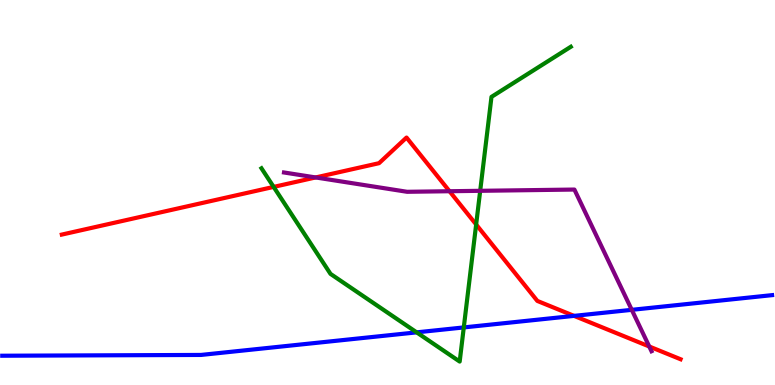[{'lines': ['blue', 'red'], 'intersections': [{'x': 7.41, 'y': 1.8}]}, {'lines': ['green', 'red'], 'intersections': [{'x': 3.53, 'y': 5.15}, {'x': 6.14, 'y': 4.17}]}, {'lines': ['purple', 'red'], 'intersections': [{'x': 4.07, 'y': 5.39}, {'x': 5.8, 'y': 5.03}, {'x': 8.38, 'y': 1.0}]}, {'lines': ['blue', 'green'], 'intersections': [{'x': 5.38, 'y': 1.37}, {'x': 5.98, 'y': 1.5}]}, {'lines': ['blue', 'purple'], 'intersections': [{'x': 8.15, 'y': 1.95}]}, {'lines': ['green', 'purple'], 'intersections': [{'x': 6.2, 'y': 5.04}]}]